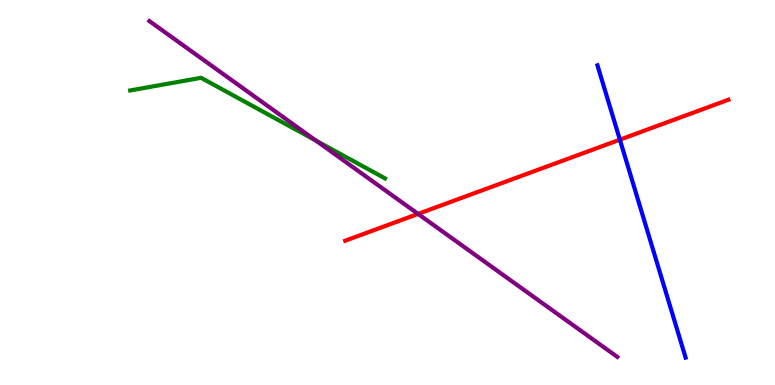[{'lines': ['blue', 'red'], 'intersections': [{'x': 8.0, 'y': 6.37}]}, {'lines': ['green', 'red'], 'intersections': []}, {'lines': ['purple', 'red'], 'intersections': [{'x': 5.39, 'y': 4.44}]}, {'lines': ['blue', 'green'], 'intersections': []}, {'lines': ['blue', 'purple'], 'intersections': []}, {'lines': ['green', 'purple'], 'intersections': [{'x': 4.08, 'y': 6.35}]}]